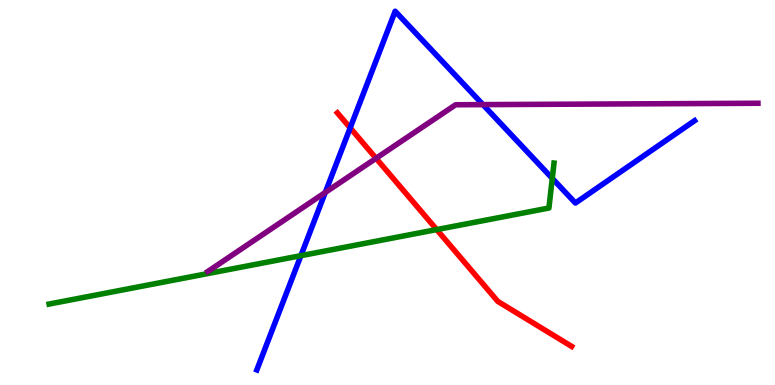[{'lines': ['blue', 'red'], 'intersections': [{'x': 4.52, 'y': 6.68}]}, {'lines': ['green', 'red'], 'intersections': [{'x': 5.63, 'y': 4.04}]}, {'lines': ['purple', 'red'], 'intersections': [{'x': 4.85, 'y': 5.89}]}, {'lines': ['blue', 'green'], 'intersections': [{'x': 3.88, 'y': 3.36}, {'x': 7.13, 'y': 5.37}]}, {'lines': ['blue', 'purple'], 'intersections': [{'x': 4.2, 'y': 5.0}, {'x': 6.23, 'y': 7.28}]}, {'lines': ['green', 'purple'], 'intersections': []}]